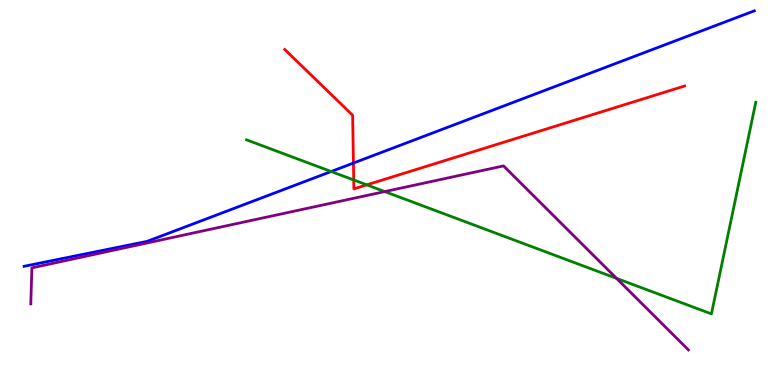[{'lines': ['blue', 'red'], 'intersections': [{'x': 4.56, 'y': 5.76}]}, {'lines': ['green', 'red'], 'intersections': [{'x': 4.56, 'y': 5.33}, {'x': 4.73, 'y': 5.2}]}, {'lines': ['purple', 'red'], 'intersections': []}, {'lines': ['blue', 'green'], 'intersections': [{'x': 4.27, 'y': 5.55}]}, {'lines': ['blue', 'purple'], 'intersections': []}, {'lines': ['green', 'purple'], 'intersections': [{'x': 4.96, 'y': 5.02}, {'x': 7.96, 'y': 2.77}]}]